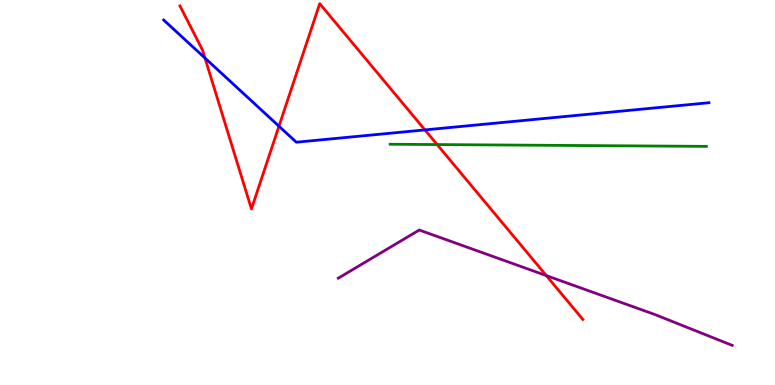[{'lines': ['blue', 'red'], 'intersections': [{'x': 2.64, 'y': 8.49}, {'x': 3.6, 'y': 6.72}, {'x': 5.48, 'y': 6.63}]}, {'lines': ['green', 'red'], 'intersections': [{'x': 5.64, 'y': 6.25}]}, {'lines': ['purple', 'red'], 'intersections': [{'x': 7.05, 'y': 2.84}]}, {'lines': ['blue', 'green'], 'intersections': []}, {'lines': ['blue', 'purple'], 'intersections': []}, {'lines': ['green', 'purple'], 'intersections': []}]